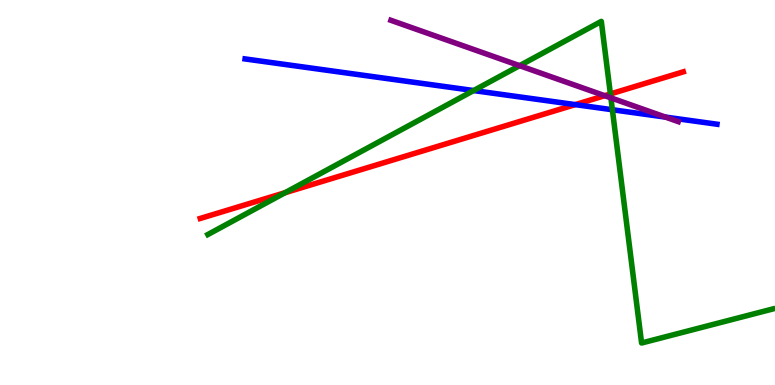[{'lines': ['blue', 'red'], 'intersections': [{'x': 7.42, 'y': 7.28}]}, {'lines': ['green', 'red'], 'intersections': [{'x': 3.68, 'y': 4.99}, {'x': 7.88, 'y': 7.56}]}, {'lines': ['purple', 'red'], 'intersections': [{'x': 7.8, 'y': 7.51}]}, {'lines': ['blue', 'green'], 'intersections': [{'x': 6.11, 'y': 7.65}, {'x': 7.9, 'y': 7.15}]}, {'lines': ['blue', 'purple'], 'intersections': [{'x': 8.59, 'y': 6.96}]}, {'lines': ['green', 'purple'], 'intersections': [{'x': 6.7, 'y': 8.29}, {'x': 7.88, 'y': 7.46}]}]